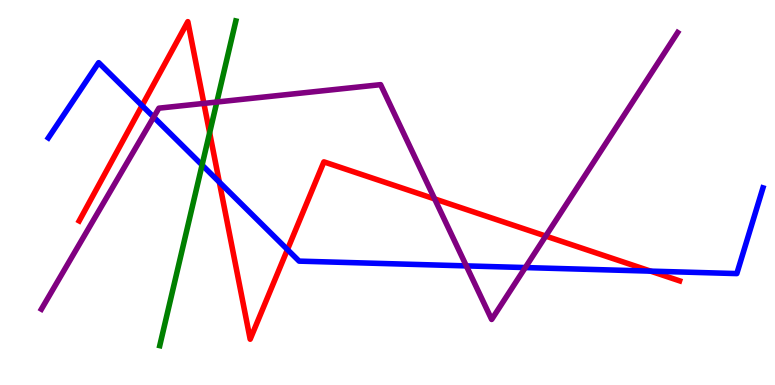[{'lines': ['blue', 'red'], 'intersections': [{'x': 1.83, 'y': 7.26}, {'x': 2.83, 'y': 5.27}, {'x': 3.71, 'y': 3.52}, {'x': 8.39, 'y': 2.96}]}, {'lines': ['green', 'red'], 'intersections': [{'x': 2.71, 'y': 6.55}]}, {'lines': ['purple', 'red'], 'intersections': [{'x': 2.63, 'y': 7.31}, {'x': 5.61, 'y': 4.83}, {'x': 7.04, 'y': 3.87}]}, {'lines': ['blue', 'green'], 'intersections': [{'x': 2.61, 'y': 5.71}]}, {'lines': ['blue', 'purple'], 'intersections': [{'x': 1.98, 'y': 6.96}, {'x': 6.02, 'y': 3.09}, {'x': 6.78, 'y': 3.05}]}, {'lines': ['green', 'purple'], 'intersections': [{'x': 2.8, 'y': 7.35}]}]